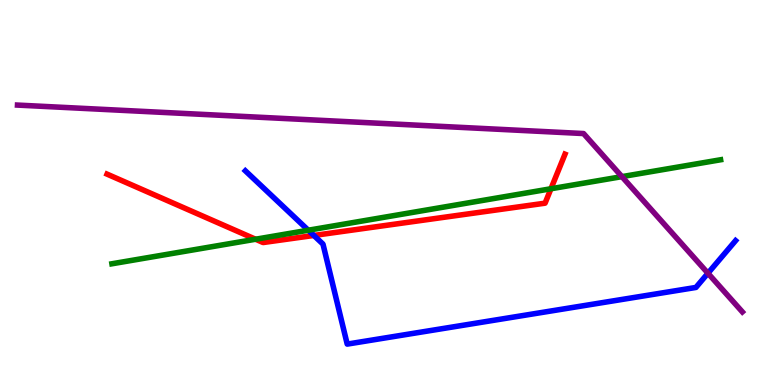[{'lines': ['blue', 'red'], 'intersections': [{'x': 4.05, 'y': 3.88}]}, {'lines': ['green', 'red'], 'intersections': [{'x': 3.3, 'y': 3.79}, {'x': 7.11, 'y': 5.1}]}, {'lines': ['purple', 'red'], 'intersections': []}, {'lines': ['blue', 'green'], 'intersections': [{'x': 3.98, 'y': 4.02}]}, {'lines': ['blue', 'purple'], 'intersections': [{'x': 9.13, 'y': 2.9}]}, {'lines': ['green', 'purple'], 'intersections': [{'x': 8.02, 'y': 5.41}]}]